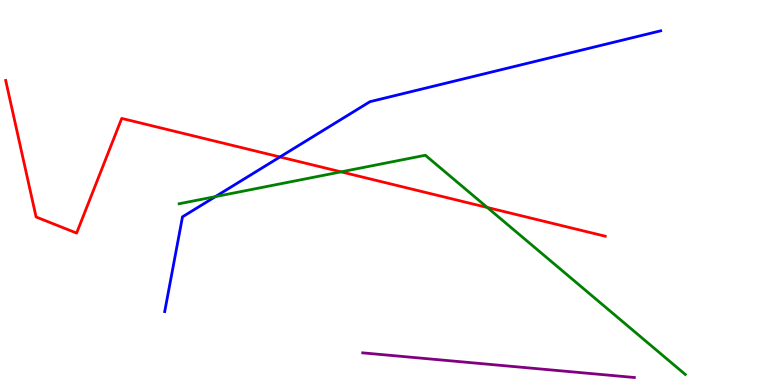[{'lines': ['blue', 'red'], 'intersections': [{'x': 3.61, 'y': 5.92}]}, {'lines': ['green', 'red'], 'intersections': [{'x': 4.4, 'y': 5.54}, {'x': 6.29, 'y': 4.61}]}, {'lines': ['purple', 'red'], 'intersections': []}, {'lines': ['blue', 'green'], 'intersections': [{'x': 2.78, 'y': 4.89}]}, {'lines': ['blue', 'purple'], 'intersections': []}, {'lines': ['green', 'purple'], 'intersections': []}]